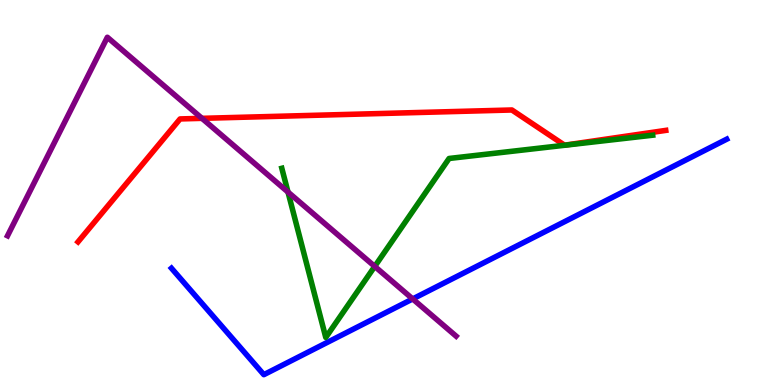[{'lines': ['blue', 'red'], 'intersections': []}, {'lines': ['green', 'red'], 'intersections': []}, {'lines': ['purple', 'red'], 'intersections': [{'x': 2.61, 'y': 6.93}]}, {'lines': ['blue', 'green'], 'intersections': []}, {'lines': ['blue', 'purple'], 'intersections': [{'x': 5.33, 'y': 2.24}]}, {'lines': ['green', 'purple'], 'intersections': [{'x': 3.72, 'y': 5.01}, {'x': 4.84, 'y': 3.08}]}]